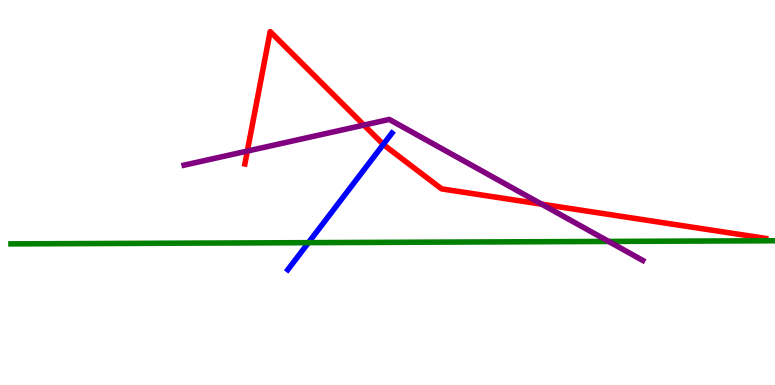[{'lines': ['blue', 'red'], 'intersections': [{'x': 4.95, 'y': 6.25}]}, {'lines': ['green', 'red'], 'intersections': []}, {'lines': ['purple', 'red'], 'intersections': [{'x': 3.19, 'y': 6.08}, {'x': 4.7, 'y': 6.75}, {'x': 6.99, 'y': 4.7}]}, {'lines': ['blue', 'green'], 'intersections': [{'x': 3.98, 'y': 3.7}]}, {'lines': ['blue', 'purple'], 'intersections': []}, {'lines': ['green', 'purple'], 'intersections': [{'x': 7.85, 'y': 3.73}]}]